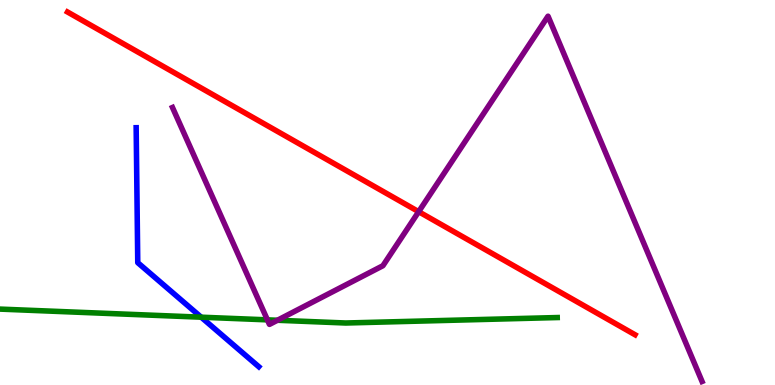[{'lines': ['blue', 'red'], 'intersections': []}, {'lines': ['green', 'red'], 'intersections': []}, {'lines': ['purple', 'red'], 'intersections': [{'x': 5.4, 'y': 4.5}]}, {'lines': ['blue', 'green'], 'intersections': [{'x': 2.6, 'y': 1.76}]}, {'lines': ['blue', 'purple'], 'intersections': []}, {'lines': ['green', 'purple'], 'intersections': [{'x': 3.45, 'y': 1.69}, {'x': 3.58, 'y': 1.68}]}]